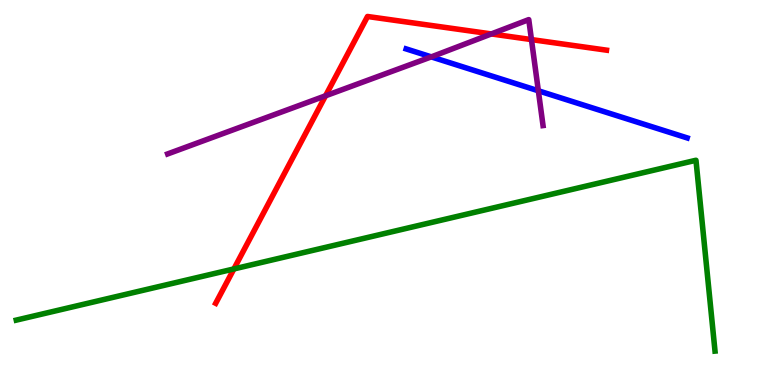[{'lines': ['blue', 'red'], 'intersections': []}, {'lines': ['green', 'red'], 'intersections': [{'x': 3.02, 'y': 3.01}]}, {'lines': ['purple', 'red'], 'intersections': [{'x': 4.2, 'y': 7.51}, {'x': 6.34, 'y': 9.12}, {'x': 6.86, 'y': 8.97}]}, {'lines': ['blue', 'green'], 'intersections': []}, {'lines': ['blue', 'purple'], 'intersections': [{'x': 5.56, 'y': 8.52}, {'x': 6.95, 'y': 7.64}]}, {'lines': ['green', 'purple'], 'intersections': []}]